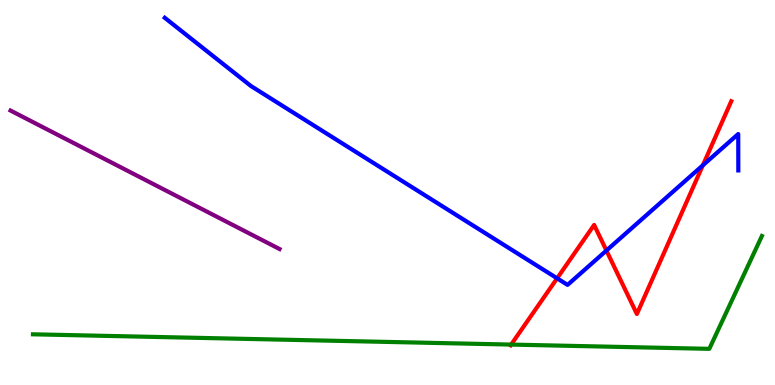[{'lines': ['blue', 'red'], 'intersections': [{'x': 7.19, 'y': 2.77}, {'x': 7.82, 'y': 3.49}, {'x': 9.07, 'y': 5.71}]}, {'lines': ['green', 'red'], 'intersections': [{'x': 6.6, 'y': 1.05}]}, {'lines': ['purple', 'red'], 'intersections': []}, {'lines': ['blue', 'green'], 'intersections': []}, {'lines': ['blue', 'purple'], 'intersections': []}, {'lines': ['green', 'purple'], 'intersections': []}]